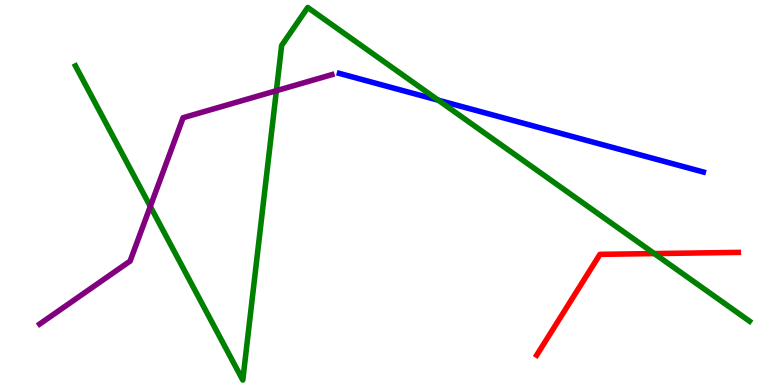[{'lines': ['blue', 'red'], 'intersections': []}, {'lines': ['green', 'red'], 'intersections': [{'x': 8.44, 'y': 3.41}]}, {'lines': ['purple', 'red'], 'intersections': []}, {'lines': ['blue', 'green'], 'intersections': [{'x': 5.65, 'y': 7.4}]}, {'lines': ['blue', 'purple'], 'intersections': []}, {'lines': ['green', 'purple'], 'intersections': [{'x': 1.94, 'y': 4.64}, {'x': 3.57, 'y': 7.64}]}]